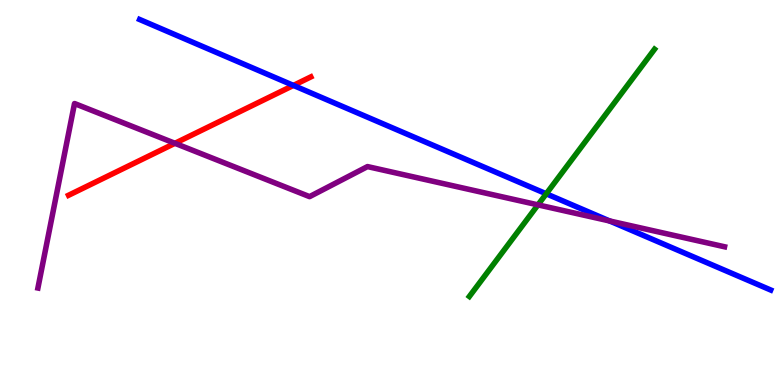[{'lines': ['blue', 'red'], 'intersections': [{'x': 3.79, 'y': 7.78}]}, {'lines': ['green', 'red'], 'intersections': []}, {'lines': ['purple', 'red'], 'intersections': [{'x': 2.26, 'y': 6.28}]}, {'lines': ['blue', 'green'], 'intersections': [{'x': 7.05, 'y': 4.97}]}, {'lines': ['blue', 'purple'], 'intersections': [{'x': 7.87, 'y': 4.26}]}, {'lines': ['green', 'purple'], 'intersections': [{'x': 6.94, 'y': 4.68}]}]